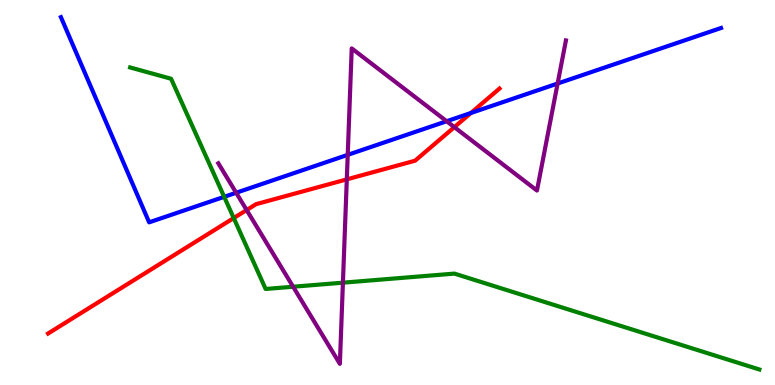[{'lines': ['blue', 'red'], 'intersections': [{'x': 6.08, 'y': 7.07}]}, {'lines': ['green', 'red'], 'intersections': [{'x': 3.02, 'y': 4.34}]}, {'lines': ['purple', 'red'], 'intersections': [{'x': 3.18, 'y': 4.54}, {'x': 4.47, 'y': 5.34}, {'x': 5.86, 'y': 6.7}]}, {'lines': ['blue', 'green'], 'intersections': [{'x': 2.89, 'y': 4.89}]}, {'lines': ['blue', 'purple'], 'intersections': [{'x': 3.05, 'y': 4.99}, {'x': 4.49, 'y': 5.98}, {'x': 5.76, 'y': 6.85}, {'x': 7.19, 'y': 7.83}]}, {'lines': ['green', 'purple'], 'intersections': [{'x': 3.78, 'y': 2.55}, {'x': 4.42, 'y': 2.66}]}]